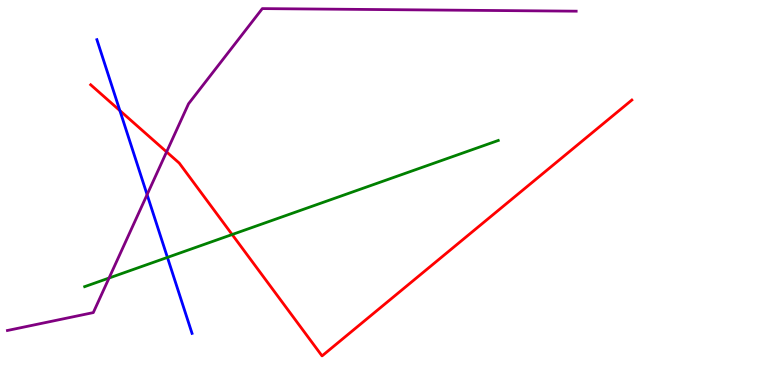[{'lines': ['blue', 'red'], 'intersections': [{'x': 1.55, 'y': 7.13}]}, {'lines': ['green', 'red'], 'intersections': [{'x': 3.0, 'y': 3.91}]}, {'lines': ['purple', 'red'], 'intersections': [{'x': 2.15, 'y': 6.05}]}, {'lines': ['blue', 'green'], 'intersections': [{'x': 2.16, 'y': 3.31}]}, {'lines': ['blue', 'purple'], 'intersections': [{'x': 1.9, 'y': 4.94}]}, {'lines': ['green', 'purple'], 'intersections': [{'x': 1.41, 'y': 2.78}]}]